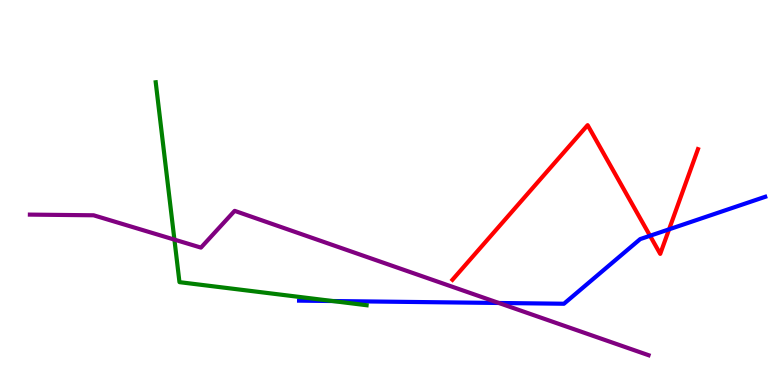[{'lines': ['blue', 'red'], 'intersections': [{'x': 8.39, 'y': 3.88}, {'x': 8.63, 'y': 4.04}]}, {'lines': ['green', 'red'], 'intersections': []}, {'lines': ['purple', 'red'], 'intersections': []}, {'lines': ['blue', 'green'], 'intersections': [{'x': 4.29, 'y': 2.18}]}, {'lines': ['blue', 'purple'], 'intersections': [{'x': 6.44, 'y': 2.13}]}, {'lines': ['green', 'purple'], 'intersections': [{'x': 2.25, 'y': 3.78}]}]